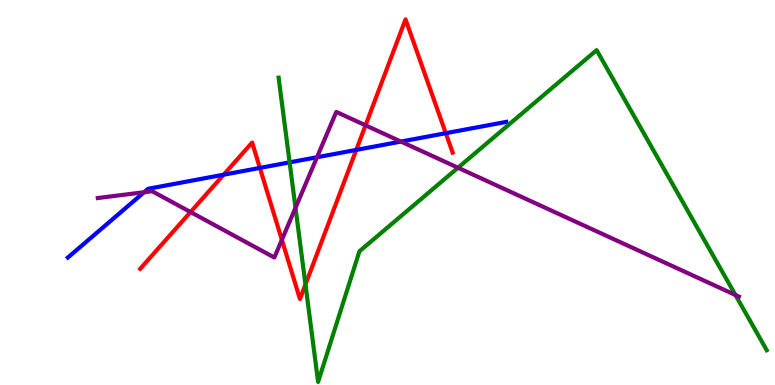[{'lines': ['blue', 'red'], 'intersections': [{'x': 2.89, 'y': 5.46}, {'x': 3.35, 'y': 5.64}, {'x': 4.6, 'y': 6.11}, {'x': 5.75, 'y': 6.54}]}, {'lines': ['green', 'red'], 'intersections': [{'x': 3.94, 'y': 2.61}]}, {'lines': ['purple', 'red'], 'intersections': [{'x': 2.46, 'y': 4.49}, {'x': 3.64, 'y': 3.77}, {'x': 4.72, 'y': 6.74}]}, {'lines': ['blue', 'green'], 'intersections': [{'x': 3.74, 'y': 5.78}]}, {'lines': ['blue', 'purple'], 'intersections': [{'x': 1.86, 'y': 5.01}, {'x': 4.09, 'y': 5.92}, {'x': 5.17, 'y': 6.32}]}, {'lines': ['green', 'purple'], 'intersections': [{'x': 3.81, 'y': 4.6}, {'x': 5.91, 'y': 5.64}, {'x': 9.49, 'y': 2.34}]}]